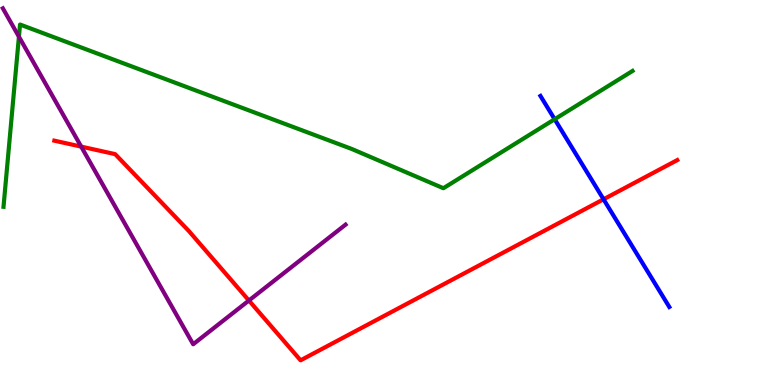[{'lines': ['blue', 'red'], 'intersections': [{'x': 7.79, 'y': 4.82}]}, {'lines': ['green', 'red'], 'intersections': []}, {'lines': ['purple', 'red'], 'intersections': [{'x': 1.05, 'y': 6.19}, {'x': 3.21, 'y': 2.19}]}, {'lines': ['blue', 'green'], 'intersections': [{'x': 7.16, 'y': 6.9}]}, {'lines': ['blue', 'purple'], 'intersections': []}, {'lines': ['green', 'purple'], 'intersections': [{'x': 0.244, 'y': 9.05}]}]